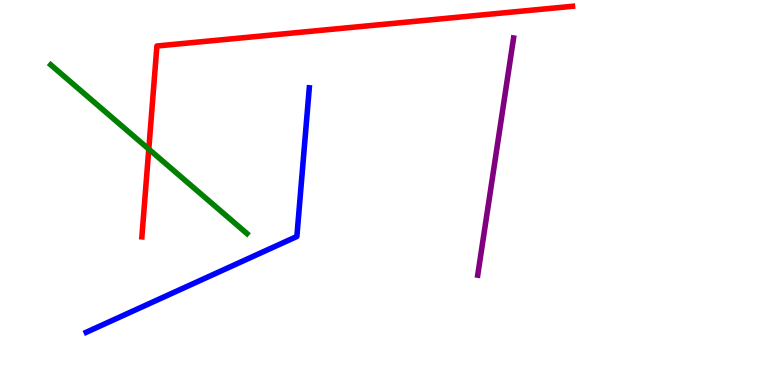[{'lines': ['blue', 'red'], 'intersections': []}, {'lines': ['green', 'red'], 'intersections': [{'x': 1.92, 'y': 6.13}]}, {'lines': ['purple', 'red'], 'intersections': []}, {'lines': ['blue', 'green'], 'intersections': []}, {'lines': ['blue', 'purple'], 'intersections': []}, {'lines': ['green', 'purple'], 'intersections': []}]